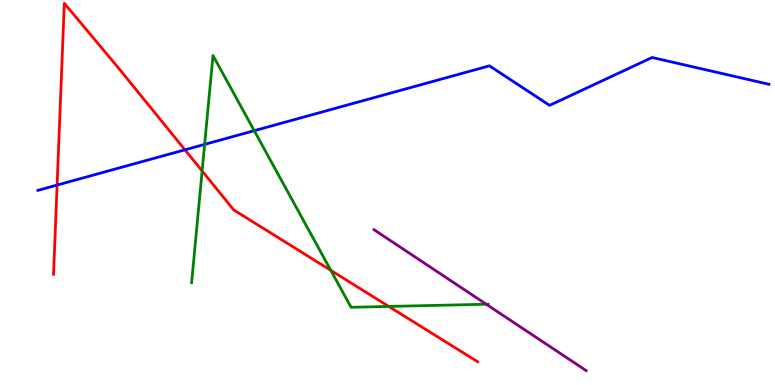[{'lines': ['blue', 'red'], 'intersections': [{'x': 0.737, 'y': 5.19}, {'x': 2.39, 'y': 6.11}]}, {'lines': ['green', 'red'], 'intersections': [{'x': 2.61, 'y': 5.56}, {'x': 4.27, 'y': 2.98}, {'x': 5.02, 'y': 2.04}]}, {'lines': ['purple', 'red'], 'intersections': []}, {'lines': ['blue', 'green'], 'intersections': [{'x': 2.64, 'y': 6.25}, {'x': 3.28, 'y': 6.61}]}, {'lines': ['blue', 'purple'], 'intersections': []}, {'lines': ['green', 'purple'], 'intersections': [{'x': 6.27, 'y': 2.1}]}]